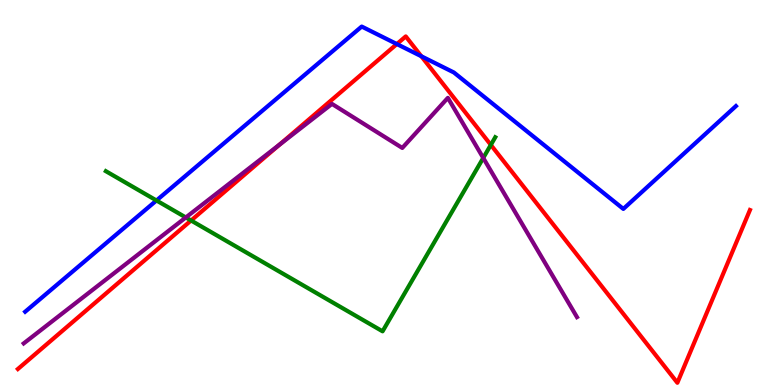[{'lines': ['blue', 'red'], 'intersections': [{'x': 5.12, 'y': 8.86}, {'x': 5.44, 'y': 8.54}]}, {'lines': ['green', 'red'], 'intersections': [{'x': 2.47, 'y': 4.27}, {'x': 6.33, 'y': 6.24}]}, {'lines': ['purple', 'red'], 'intersections': [{'x': 3.61, 'y': 6.24}]}, {'lines': ['blue', 'green'], 'intersections': [{'x': 2.02, 'y': 4.79}]}, {'lines': ['blue', 'purple'], 'intersections': []}, {'lines': ['green', 'purple'], 'intersections': [{'x': 2.4, 'y': 4.35}, {'x': 6.24, 'y': 5.9}]}]